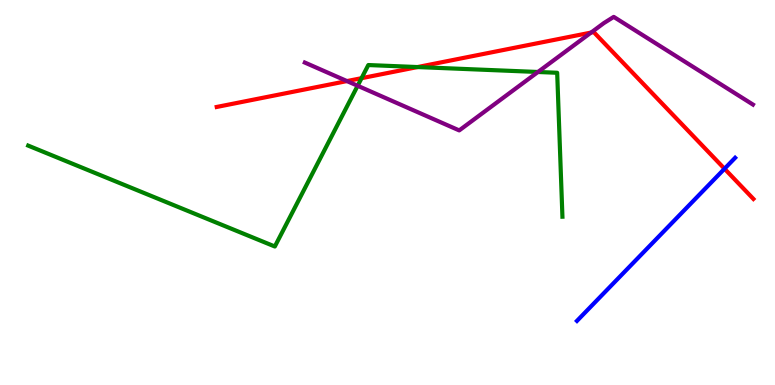[{'lines': ['blue', 'red'], 'intersections': [{'x': 9.35, 'y': 5.62}]}, {'lines': ['green', 'red'], 'intersections': [{'x': 4.67, 'y': 7.97}, {'x': 5.39, 'y': 8.26}]}, {'lines': ['purple', 'red'], 'intersections': [{'x': 4.48, 'y': 7.89}, {'x': 7.63, 'y': 9.15}]}, {'lines': ['blue', 'green'], 'intersections': []}, {'lines': ['blue', 'purple'], 'intersections': []}, {'lines': ['green', 'purple'], 'intersections': [{'x': 4.61, 'y': 7.77}, {'x': 6.94, 'y': 8.13}]}]